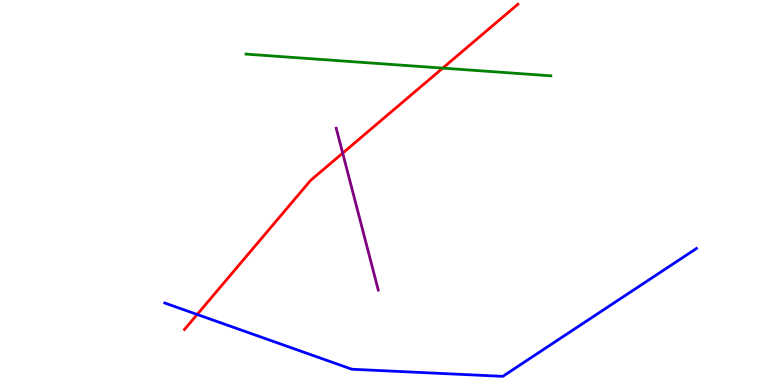[{'lines': ['blue', 'red'], 'intersections': [{'x': 2.54, 'y': 1.83}]}, {'lines': ['green', 'red'], 'intersections': [{'x': 5.71, 'y': 8.23}]}, {'lines': ['purple', 'red'], 'intersections': [{'x': 4.42, 'y': 6.02}]}, {'lines': ['blue', 'green'], 'intersections': []}, {'lines': ['blue', 'purple'], 'intersections': []}, {'lines': ['green', 'purple'], 'intersections': []}]